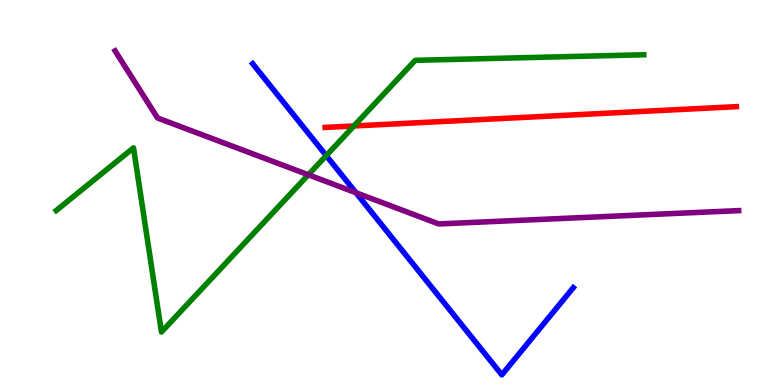[{'lines': ['blue', 'red'], 'intersections': []}, {'lines': ['green', 'red'], 'intersections': [{'x': 4.57, 'y': 6.73}]}, {'lines': ['purple', 'red'], 'intersections': []}, {'lines': ['blue', 'green'], 'intersections': [{'x': 4.21, 'y': 5.96}]}, {'lines': ['blue', 'purple'], 'intersections': [{'x': 4.59, 'y': 4.99}]}, {'lines': ['green', 'purple'], 'intersections': [{'x': 3.98, 'y': 5.46}]}]